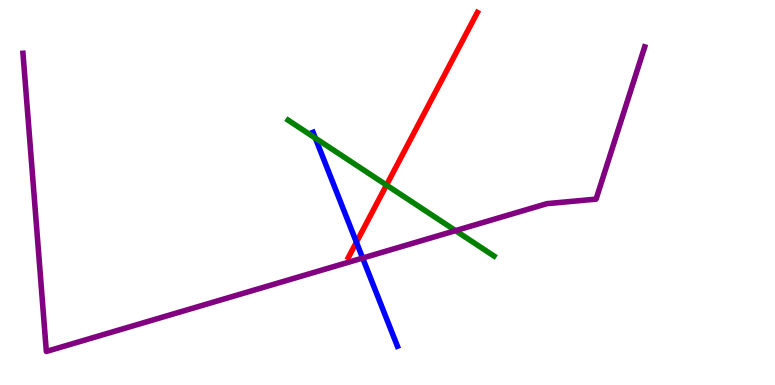[{'lines': ['blue', 'red'], 'intersections': [{'x': 4.6, 'y': 3.71}]}, {'lines': ['green', 'red'], 'intersections': [{'x': 4.99, 'y': 5.19}]}, {'lines': ['purple', 'red'], 'intersections': []}, {'lines': ['blue', 'green'], 'intersections': [{'x': 4.07, 'y': 6.41}]}, {'lines': ['blue', 'purple'], 'intersections': [{'x': 4.68, 'y': 3.3}]}, {'lines': ['green', 'purple'], 'intersections': [{'x': 5.88, 'y': 4.01}]}]